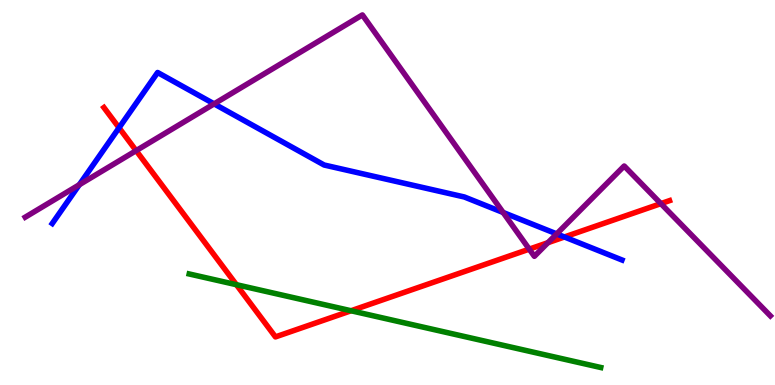[{'lines': ['blue', 'red'], 'intersections': [{'x': 1.54, 'y': 6.68}, {'x': 7.28, 'y': 3.84}]}, {'lines': ['green', 'red'], 'intersections': [{'x': 3.05, 'y': 2.61}, {'x': 4.53, 'y': 1.93}]}, {'lines': ['purple', 'red'], 'intersections': [{'x': 1.76, 'y': 6.09}, {'x': 6.83, 'y': 3.53}, {'x': 7.07, 'y': 3.7}, {'x': 8.53, 'y': 4.71}]}, {'lines': ['blue', 'green'], 'intersections': []}, {'lines': ['blue', 'purple'], 'intersections': [{'x': 1.02, 'y': 5.2}, {'x': 2.76, 'y': 7.3}, {'x': 6.49, 'y': 4.48}, {'x': 7.18, 'y': 3.92}]}, {'lines': ['green', 'purple'], 'intersections': []}]